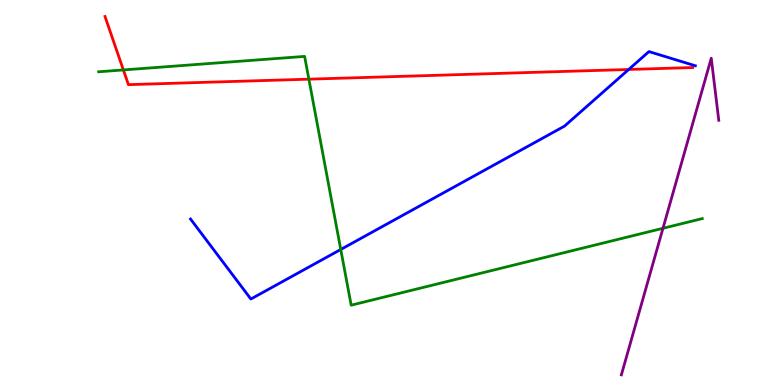[{'lines': ['blue', 'red'], 'intersections': [{'x': 8.11, 'y': 8.2}]}, {'lines': ['green', 'red'], 'intersections': [{'x': 1.59, 'y': 8.18}, {'x': 3.99, 'y': 7.94}]}, {'lines': ['purple', 'red'], 'intersections': []}, {'lines': ['blue', 'green'], 'intersections': [{'x': 4.4, 'y': 3.52}]}, {'lines': ['blue', 'purple'], 'intersections': []}, {'lines': ['green', 'purple'], 'intersections': [{'x': 8.55, 'y': 4.07}]}]